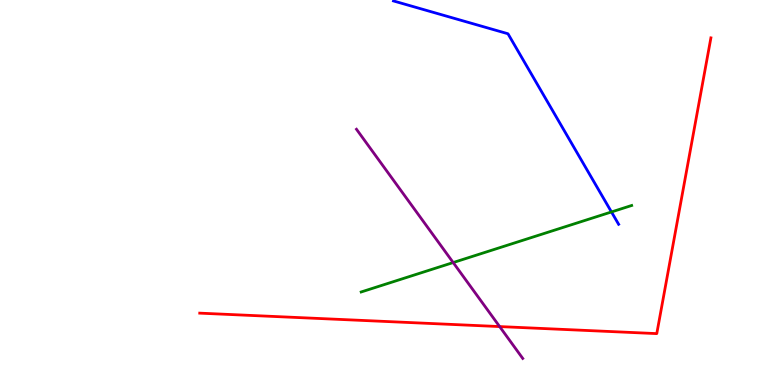[{'lines': ['blue', 'red'], 'intersections': []}, {'lines': ['green', 'red'], 'intersections': []}, {'lines': ['purple', 'red'], 'intersections': [{'x': 6.45, 'y': 1.52}]}, {'lines': ['blue', 'green'], 'intersections': [{'x': 7.89, 'y': 4.49}]}, {'lines': ['blue', 'purple'], 'intersections': []}, {'lines': ['green', 'purple'], 'intersections': [{'x': 5.85, 'y': 3.18}]}]